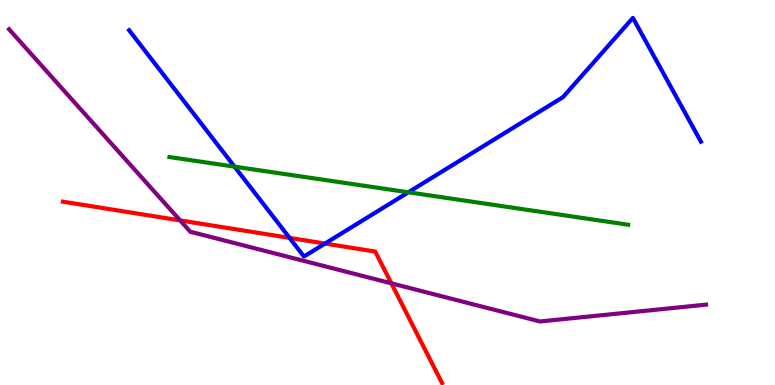[{'lines': ['blue', 'red'], 'intersections': [{'x': 3.74, 'y': 3.82}, {'x': 4.19, 'y': 3.67}]}, {'lines': ['green', 'red'], 'intersections': []}, {'lines': ['purple', 'red'], 'intersections': [{'x': 2.32, 'y': 4.28}, {'x': 5.05, 'y': 2.64}]}, {'lines': ['blue', 'green'], 'intersections': [{'x': 3.03, 'y': 5.67}, {'x': 5.27, 'y': 5.01}]}, {'lines': ['blue', 'purple'], 'intersections': []}, {'lines': ['green', 'purple'], 'intersections': []}]